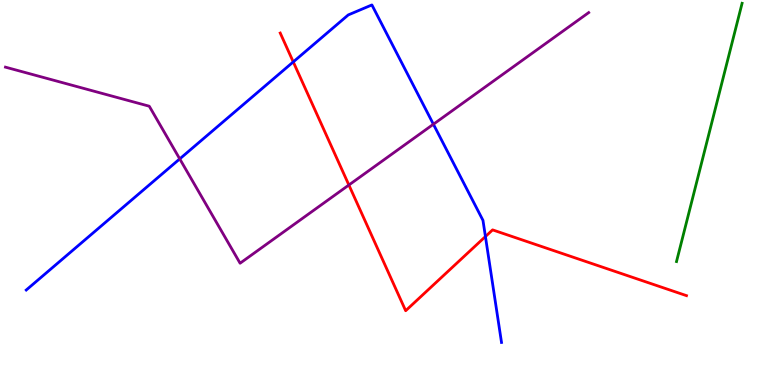[{'lines': ['blue', 'red'], 'intersections': [{'x': 3.78, 'y': 8.39}, {'x': 6.26, 'y': 3.86}]}, {'lines': ['green', 'red'], 'intersections': []}, {'lines': ['purple', 'red'], 'intersections': [{'x': 4.5, 'y': 5.19}]}, {'lines': ['blue', 'green'], 'intersections': []}, {'lines': ['blue', 'purple'], 'intersections': [{'x': 2.32, 'y': 5.87}, {'x': 5.59, 'y': 6.77}]}, {'lines': ['green', 'purple'], 'intersections': []}]